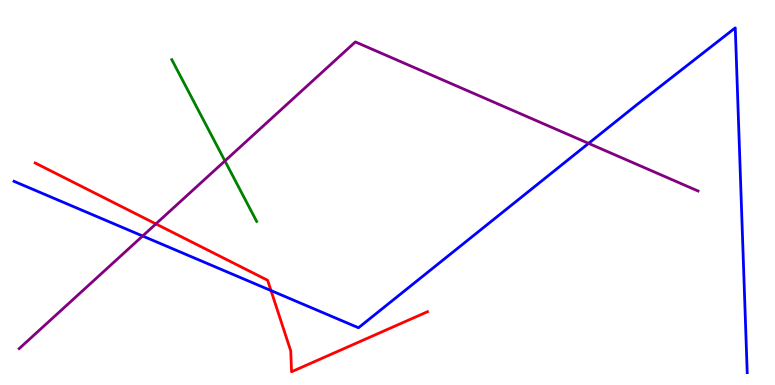[{'lines': ['blue', 'red'], 'intersections': [{'x': 3.5, 'y': 2.45}]}, {'lines': ['green', 'red'], 'intersections': []}, {'lines': ['purple', 'red'], 'intersections': [{'x': 2.01, 'y': 4.18}]}, {'lines': ['blue', 'green'], 'intersections': []}, {'lines': ['blue', 'purple'], 'intersections': [{'x': 1.84, 'y': 3.87}, {'x': 7.59, 'y': 6.28}]}, {'lines': ['green', 'purple'], 'intersections': [{'x': 2.9, 'y': 5.82}]}]